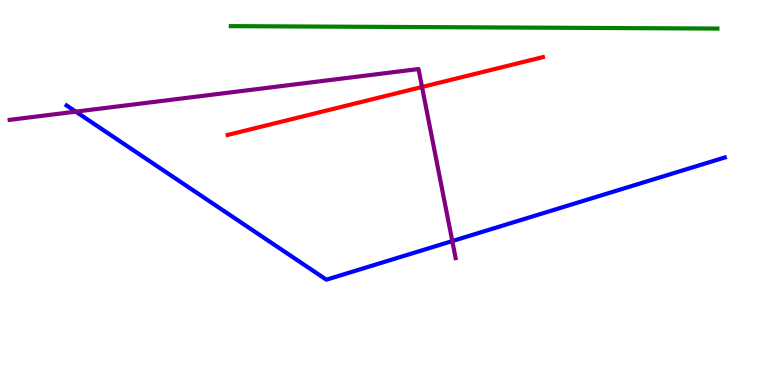[{'lines': ['blue', 'red'], 'intersections': []}, {'lines': ['green', 'red'], 'intersections': []}, {'lines': ['purple', 'red'], 'intersections': [{'x': 5.45, 'y': 7.74}]}, {'lines': ['blue', 'green'], 'intersections': []}, {'lines': ['blue', 'purple'], 'intersections': [{'x': 0.978, 'y': 7.1}, {'x': 5.84, 'y': 3.74}]}, {'lines': ['green', 'purple'], 'intersections': []}]